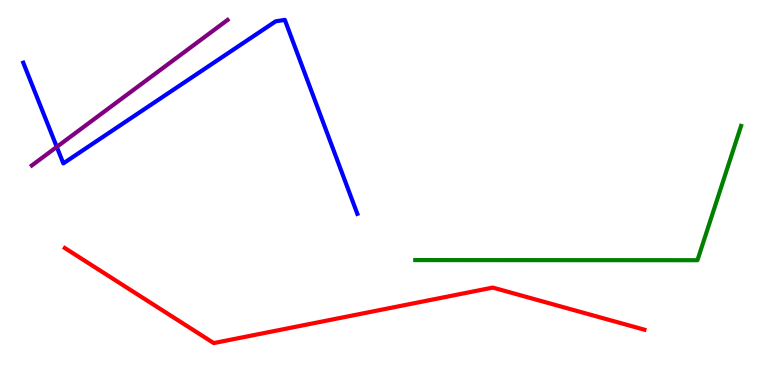[{'lines': ['blue', 'red'], 'intersections': []}, {'lines': ['green', 'red'], 'intersections': []}, {'lines': ['purple', 'red'], 'intersections': []}, {'lines': ['blue', 'green'], 'intersections': []}, {'lines': ['blue', 'purple'], 'intersections': [{'x': 0.733, 'y': 6.18}]}, {'lines': ['green', 'purple'], 'intersections': []}]